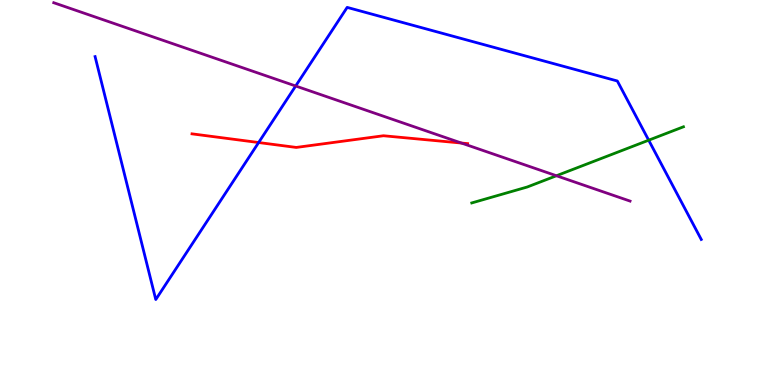[{'lines': ['blue', 'red'], 'intersections': [{'x': 3.34, 'y': 6.3}]}, {'lines': ['green', 'red'], 'intersections': []}, {'lines': ['purple', 'red'], 'intersections': [{'x': 5.95, 'y': 6.28}]}, {'lines': ['blue', 'green'], 'intersections': [{'x': 8.37, 'y': 6.36}]}, {'lines': ['blue', 'purple'], 'intersections': [{'x': 3.82, 'y': 7.77}]}, {'lines': ['green', 'purple'], 'intersections': [{'x': 7.18, 'y': 5.44}]}]